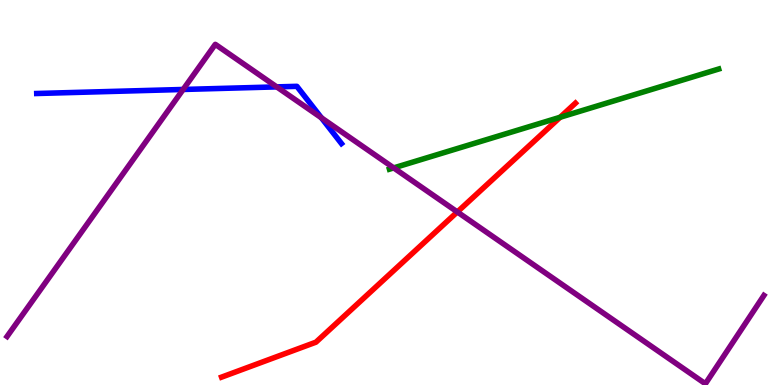[{'lines': ['blue', 'red'], 'intersections': []}, {'lines': ['green', 'red'], 'intersections': [{'x': 7.23, 'y': 6.95}]}, {'lines': ['purple', 'red'], 'intersections': [{'x': 5.9, 'y': 4.49}]}, {'lines': ['blue', 'green'], 'intersections': []}, {'lines': ['blue', 'purple'], 'intersections': [{'x': 2.36, 'y': 7.68}, {'x': 3.57, 'y': 7.74}, {'x': 4.15, 'y': 6.94}]}, {'lines': ['green', 'purple'], 'intersections': [{'x': 5.08, 'y': 5.64}]}]